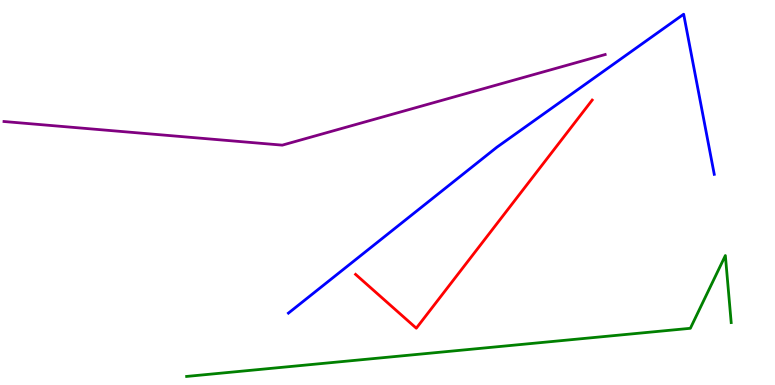[{'lines': ['blue', 'red'], 'intersections': []}, {'lines': ['green', 'red'], 'intersections': []}, {'lines': ['purple', 'red'], 'intersections': []}, {'lines': ['blue', 'green'], 'intersections': []}, {'lines': ['blue', 'purple'], 'intersections': []}, {'lines': ['green', 'purple'], 'intersections': []}]